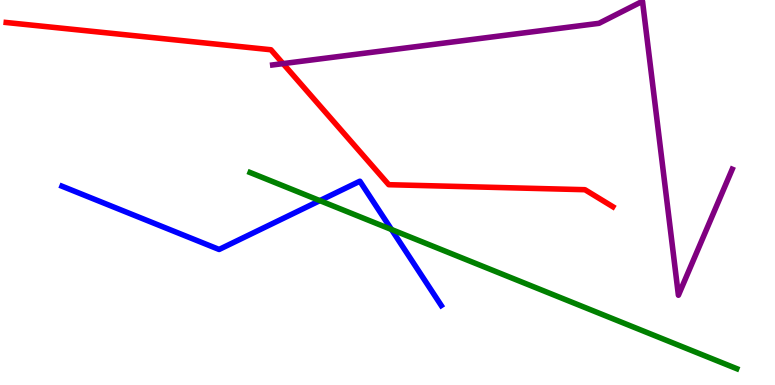[{'lines': ['blue', 'red'], 'intersections': []}, {'lines': ['green', 'red'], 'intersections': []}, {'lines': ['purple', 'red'], 'intersections': [{'x': 3.65, 'y': 8.35}]}, {'lines': ['blue', 'green'], 'intersections': [{'x': 4.13, 'y': 4.79}, {'x': 5.05, 'y': 4.04}]}, {'lines': ['blue', 'purple'], 'intersections': []}, {'lines': ['green', 'purple'], 'intersections': []}]